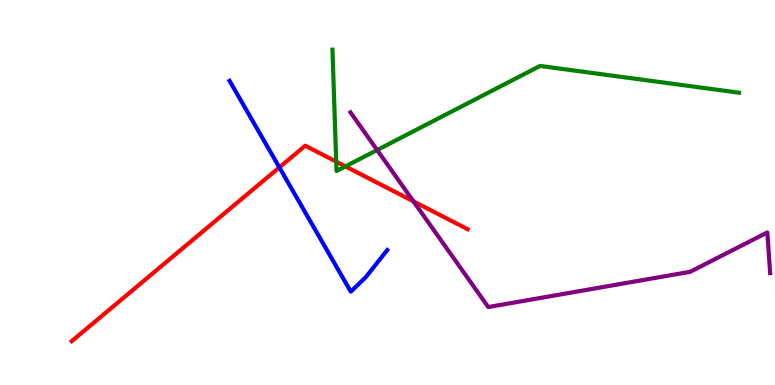[{'lines': ['blue', 'red'], 'intersections': [{'x': 3.6, 'y': 5.65}]}, {'lines': ['green', 'red'], 'intersections': [{'x': 4.34, 'y': 5.8}, {'x': 4.46, 'y': 5.68}]}, {'lines': ['purple', 'red'], 'intersections': [{'x': 5.33, 'y': 4.77}]}, {'lines': ['blue', 'green'], 'intersections': []}, {'lines': ['blue', 'purple'], 'intersections': []}, {'lines': ['green', 'purple'], 'intersections': [{'x': 4.87, 'y': 6.1}]}]